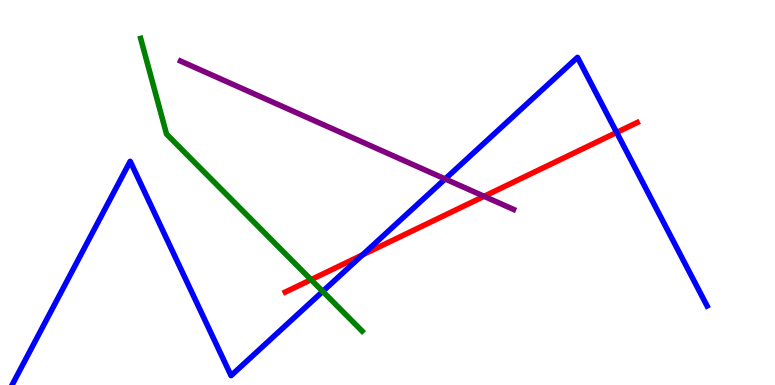[{'lines': ['blue', 'red'], 'intersections': [{'x': 4.68, 'y': 3.38}, {'x': 7.96, 'y': 6.56}]}, {'lines': ['green', 'red'], 'intersections': [{'x': 4.01, 'y': 2.74}]}, {'lines': ['purple', 'red'], 'intersections': [{'x': 6.25, 'y': 4.9}]}, {'lines': ['blue', 'green'], 'intersections': [{'x': 4.16, 'y': 2.43}]}, {'lines': ['blue', 'purple'], 'intersections': [{'x': 5.74, 'y': 5.35}]}, {'lines': ['green', 'purple'], 'intersections': []}]